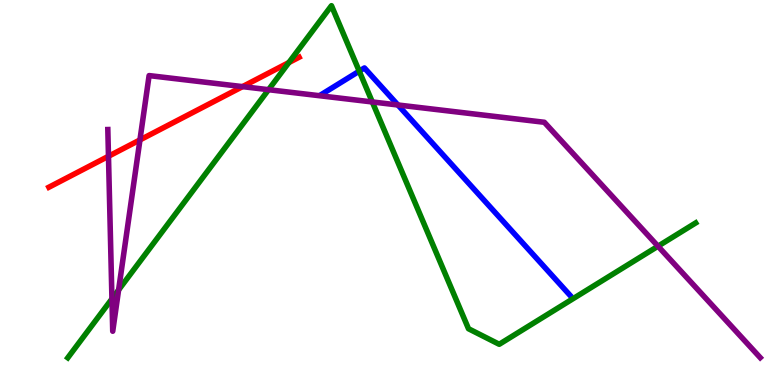[{'lines': ['blue', 'red'], 'intersections': []}, {'lines': ['green', 'red'], 'intersections': [{'x': 3.73, 'y': 8.38}]}, {'lines': ['purple', 'red'], 'intersections': [{'x': 1.4, 'y': 5.94}, {'x': 1.81, 'y': 6.37}, {'x': 3.13, 'y': 7.75}]}, {'lines': ['blue', 'green'], 'intersections': [{'x': 4.64, 'y': 8.15}]}, {'lines': ['blue', 'purple'], 'intersections': [{'x': 5.13, 'y': 7.27}]}, {'lines': ['green', 'purple'], 'intersections': [{'x': 1.44, 'y': 2.24}, {'x': 1.53, 'y': 2.47}, {'x': 3.47, 'y': 7.67}, {'x': 4.8, 'y': 7.35}, {'x': 8.49, 'y': 3.61}]}]